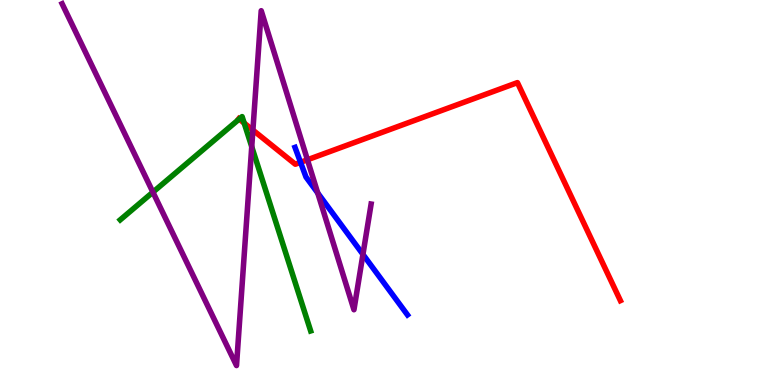[{'lines': ['blue', 'red'], 'intersections': [{'x': 3.88, 'y': 5.78}]}, {'lines': ['green', 'red'], 'intersections': [{'x': 3.09, 'y': 6.91}, {'x': 3.15, 'y': 6.8}]}, {'lines': ['purple', 'red'], 'intersections': [{'x': 3.26, 'y': 6.62}, {'x': 3.97, 'y': 5.85}]}, {'lines': ['blue', 'green'], 'intersections': []}, {'lines': ['blue', 'purple'], 'intersections': [{'x': 4.1, 'y': 4.99}, {'x': 4.68, 'y': 3.39}]}, {'lines': ['green', 'purple'], 'intersections': [{'x': 1.97, 'y': 5.01}, {'x': 3.25, 'y': 6.19}]}]